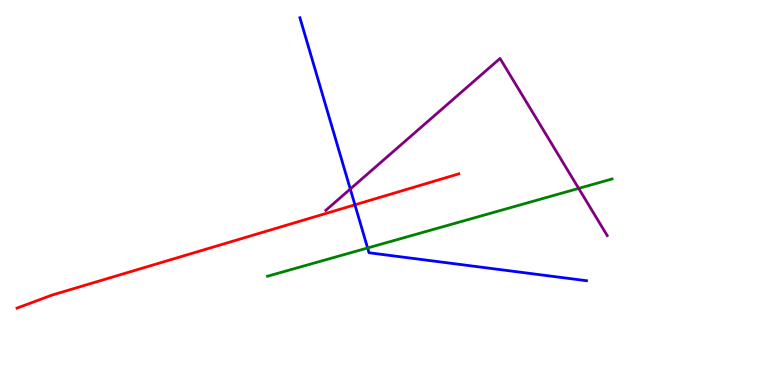[{'lines': ['blue', 'red'], 'intersections': [{'x': 4.58, 'y': 4.68}]}, {'lines': ['green', 'red'], 'intersections': []}, {'lines': ['purple', 'red'], 'intersections': []}, {'lines': ['blue', 'green'], 'intersections': [{'x': 4.74, 'y': 3.56}]}, {'lines': ['blue', 'purple'], 'intersections': [{'x': 4.52, 'y': 5.09}]}, {'lines': ['green', 'purple'], 'intersections': [{'x': 7.47, 'y': 5.11}]}]